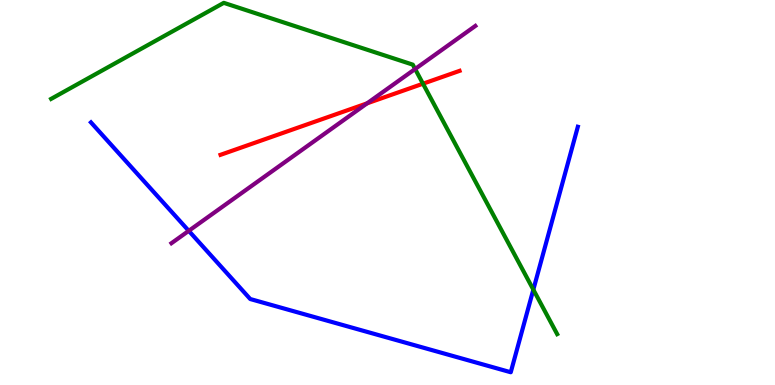[{'lines': ['blue', 'red'], 'intersections': []}, {'lines': ['green', 'red'], 'intersections': [{'x': 5.46, 'y': 7.83}]}, {'lines': ['purple', 'red'], 'intersections': [{'x': 4.74, 'y': 7.32}]}, {'lines': ['blue', 'green'], 'intersections': [{'x': 6.88, 'y': 2.48}]}, {'lines': ['blue', 'purple'], 'intersections': [{'x': 2.44, 'y': 4.0}]}, {'lines': ['green', 'purple'], 'intersections': [{'x': 5.36, 'y': 8.21}]}]